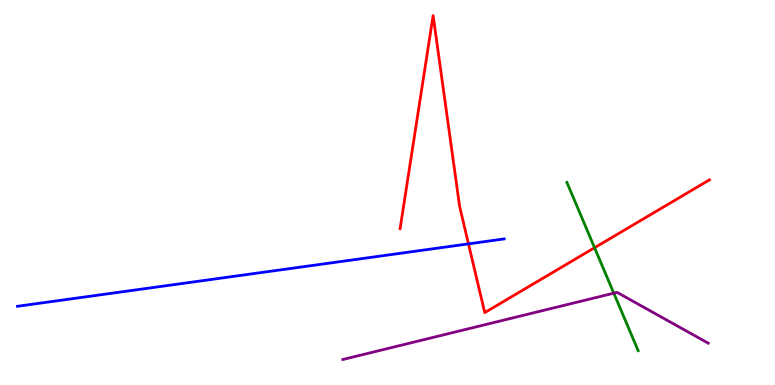[{'lines': ['blue', 'red'], 'intersections': [{'x': 6.04, 'y': 3.67}]}, {'lines': ['green', 'red'], 'intersections': [{'x': 7.67, 'y': 3.57}]}, {'lines': ['purple', 'red'], 'intersections': []}, {'lines': ['blue', 'green'], 'intersections': []}, {'lines': ['blue', 'purple'], 'intersections': []}, {'lines': ['green', 'purple'], 'intersections': [{'x': 7.92, 'y': 2.38}]}]